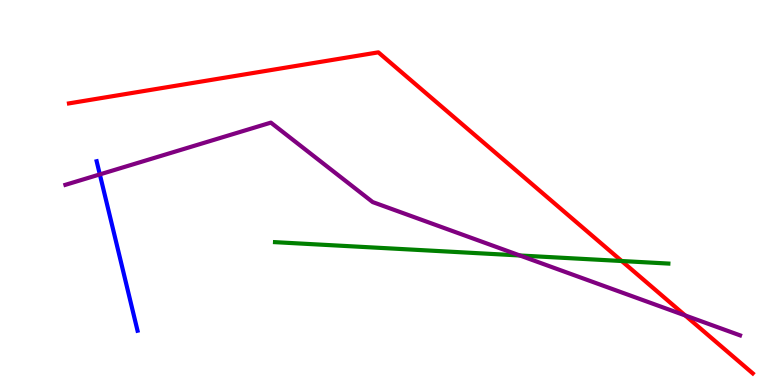[{'lines': ['blue', 'red'], 'intersections': []}, {'lines': ['green', 'red'], 'intersections': [{'x': 8.02, 'y': 3.22}]}, {'lines': ['purple', 'red'], 'intersections': [{'x': 8.84, 'y': 1.81}]}, {'lines': ['blue', 'green'], 'intersections': []}, {'lines': ['blue', 'purple'], 'intersections': [{'x': 1.29, 'y': 5.47}]}, {'lines': ['green', 'purple'], 'intersections': [{'x': 6.71, 'y': 3.36}]}]